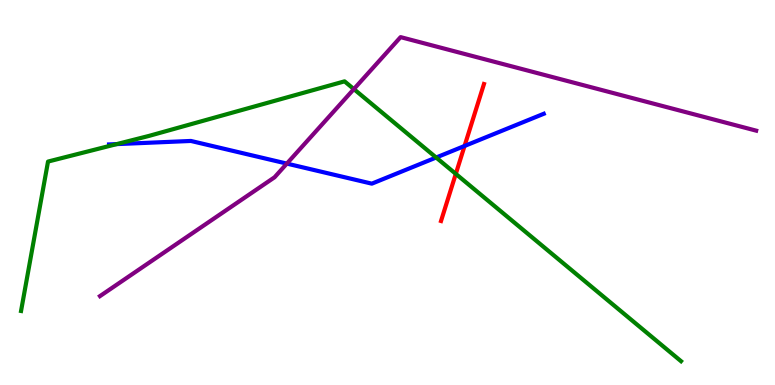[{'lines': ['blue', 'red'], 'intersections': [{'x': 5.99, 'y': 6.21}]}, {'lines': ['green', 'red'], 'intersections': [{'x': 5.88, 'y': 5.48}]}, {'lines': ['purple', 'red'], 'intersections': []}, {'lines': ['blue', 'green'], 'intersections': [{'x': 1.51, 'y': 6.26}, {'x': 5.63, 'y': 5.91}]}, {'lines': ['blue', 'purple'], 'intersections': [{'x': 3.7, 'y': 5.75}]}, {'lines': ['green', 'purple'], 'intersections': [{'x': 4.57, 'y': 7.69}]}]